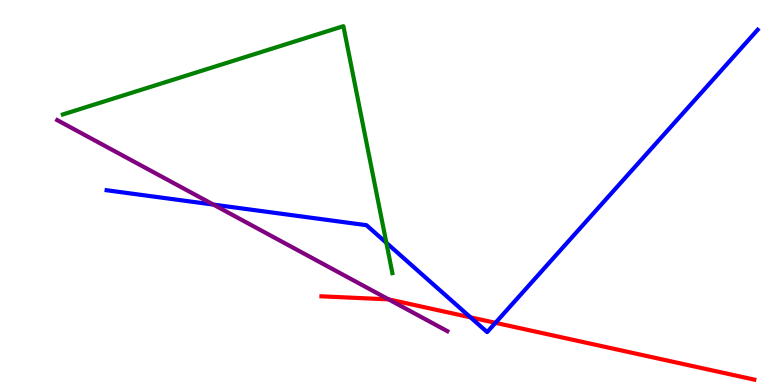[{'lines': ['blue', 'red'], 'intersections': [{'x': 6.07, 'y': 1.76}, {'x': 6.39, 'y': 1.62}]}, {'lines': ['green', 'red'], 'intersections': []}, {'lines': ['purple', 'red'], 'intersections': [{'x': 5.01, 'y': 2.22}]}, {'lines': ['blue', 'green'], 'intersections': [{'x': 4.99, 'y': 3.69}]}, {'lines': ['blue', 'purple'], 'intersections': [{'x': 2.75, 'y': 4.69}]}, {'lines': ['green', 'purple'], 'intersections': []}]